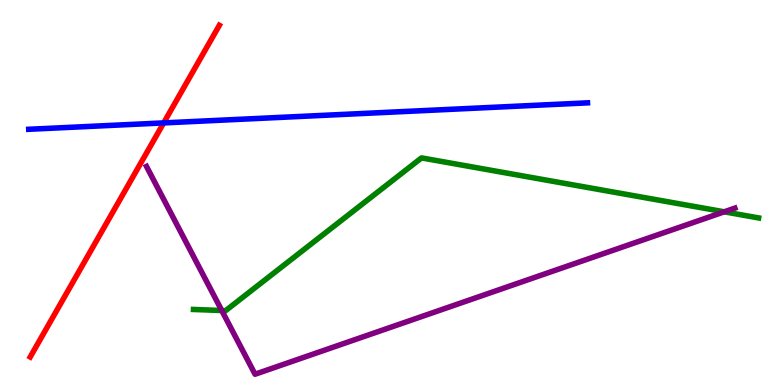[{'lines': ['blue', 'red'], 'intersections': [{'x': 2.11, 'y': 6.81}]}, {'lines': ['green', 'red'], 'intersections': []}, {'lines': ['purple', 'red'], 'intersections': []}, {'lines': ['blue', 'green'], 'intersections': []}, {'lines': ['blue', 'purple'], 'intersections': []}, {'lines': ['green', 'purple'], 'intersections': [{'x': 2.86, 'y': 1.93}, {'x': 9.35, 'y': 4.5}]}]